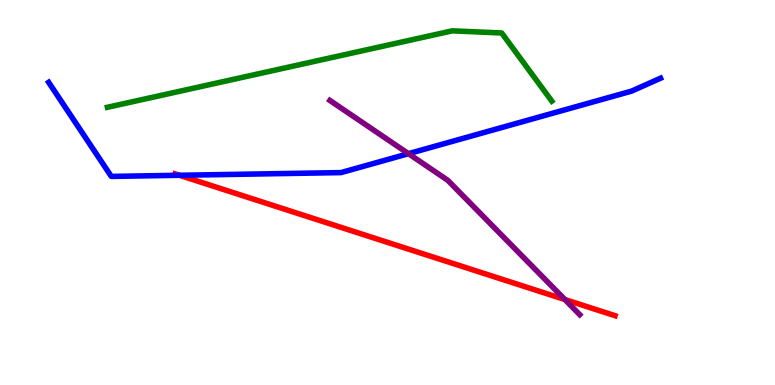[{'lines': ['blue', 'red'], 'intersections': [{'x': 2.32, 'y': 5.45}]}, {'lines': ['green', 'red'], 'intersections': []}, {'lines': ['purple', 'red'], 'intersections': [{'x': 7.29, 'y': 2.22}]}, {'lines': ['blue', 'green'], 'intersections': []}, {'lines': ['blue', 'purple'], 'intersections': [{'x': 5.27, 'y': 6.01}]}, {'lines': ['green', 'purple'], 'intersections': []}]